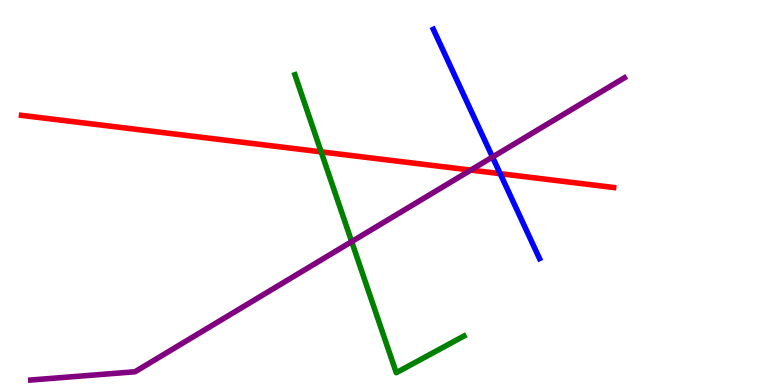[{'lines': ['blue', 'red'], 'intersections': [{'x': 6.45, 'y': 5.49}]}, {'lines': ['green', 'red'], 'intersections': [{'x': 4.14, 'y': 6.06}]}, {'lines': ['purple', 'red'], 'intersections': [{'x': 6.07, 'y': 5.58}]}, {'lines': ['blue', 'green'], 'intersections': []}, {'lines': ['blue', 'purple'], 'intersections': [{'x': 6.35, 'y': 5.92}]}, {'lines': ['green', 'purple'], 'intersections': [{'x': 4.54, 'y': 3.72}]}]